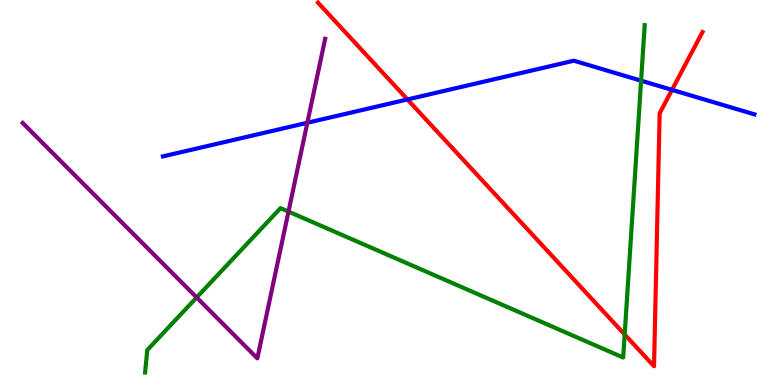[{'lines': ['blue', 'red'], 'intersections': [{'x': 5.26, 'y': 7.42}, {'x': 8.67, 'y': 7.67}]}, {'lines': ['green', 'red'], 'intersections': [{'x': 8.06, 'y': 1.31}]}, {'lines': ['purple', 'red'], 'intersections': []}, {'lines': ['blue', 'green'], 'intersections': [{'x': 8.27, 'y': 7.9}]}, {'lines': ['blue', 'purple'], 'intersections': [{'x': 3.97, 'y': 6.81}]}, {'lines': ['green', 'purple'], 'intersections': [{'x': 2.54, 'y': 2.27}, {'x': 3.72, 'y': 4.5}]}]